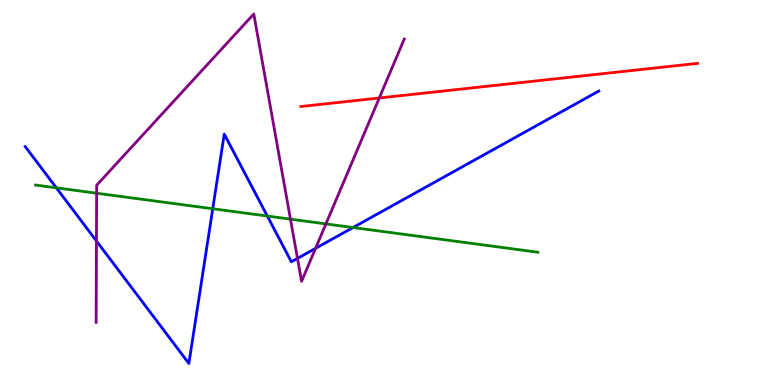[{'lines': ['blue', 'red'], 'intersections': []}, {'lines': ['green', 'red'], 'intersections': []}, {'lines': ['purple', 'red'], 'intersections': [{'x': 4.89, 'y': 7.46}]}, {'lines': ['blue', 'green'], 'intersections': [{'x': 0.727, 'y': 5.12}, {'x': 2.75, 'y': 4.58}, {'x': 3.45, 'y': 4.39}, {'x': 4.56, 'y': 4.09}]}, {'lines': ['blue', 'purple'], 'intersections': [{'x': 1.24, 'y': 3.74}, {'x': 3.84, 'y': 3.29}, {'x': 4.07, 'y': 3.55}]}, {'lines': ['green', 'purple'], 'intersections': [{'x': 1.25, 'y': 4.98}, {'x': 3.75, 'y': 4.31}, {'x': 4.21, 'y': 4.18}]}]